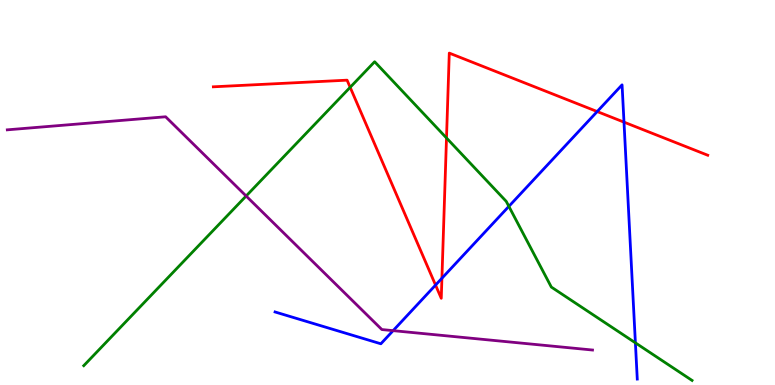[{'lines': ['blue', 'red'], 'intersections': [{'x': 5.62, 'y': 2.6}, {'x': 5.7, 'y': 2.77}, {'x': 7.71, 'y': 7.1}, {'x': 8.05, 'y': 6.83}]}, {'lines': ['green', 'red'], 'intersections': [{'x': 4.52, 'y': 7.73}, {'x': 5.76, 'y': 6.42}]}, {'lines': ['purple', 'red'], 'intersections': []}, {'lines': ['blue', 'green'], 'intersections': [{'x': 6.57, 'y': 4.64}, {'x': 8.2, 'y': 1.1}]}, {'lines': ['blue', 'purple'], 'intersections': [{'x': 5.07, 'y': 1.41}]}, {'lines': ['green', 'purple'], 'intersections': [{'x': 3.18, 'y': 4.91}]}]